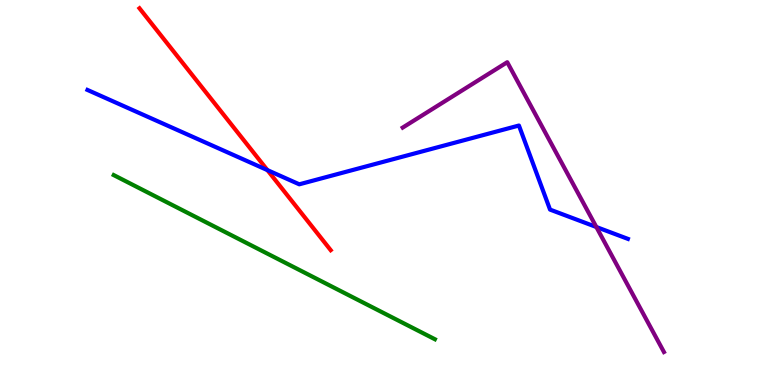[{'lines': ['blue', 'red'], 'intersections': [{'x': 3.45, 'y': 5.58}]}, {'lines': ['green', 'red'], 'intersections': []}, {'lines': ['purple', 'red'], 'intersections': []}, {'lines': ['blue', 'green'], 'intersections': []}, {'lines': ['blue', 'purple'], 'intersections': [{'x': 7.69, 'y': 4.1}]}, {'lines': ['green', 'purple'], 'intersections': []}]